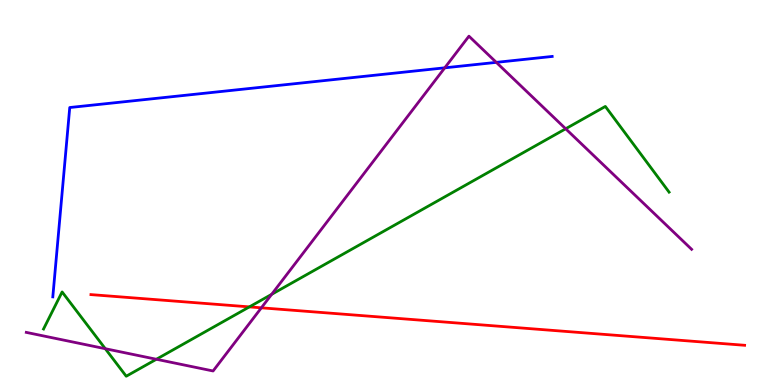[{'lines': ['blue', 'red'], 'intersections': []}, {'lines': ['green', 'red'], 'intersections': [{'x': 3.22, 'y': 2.03}]}, {'lines': ['purple', 'red'], 'intersections': [{'x': 3.37, 'y': 2.0}]}, {'lines': ['blue', 'green'], 'intersections': []}, {'lines': ['blue', 'purple'], 'intersections': [{'x': 5.74, 'y': 8.24}, {'x': 6.4, 'y': 8.38}]}, {'lines': ['green', 'purple'], 'intersections': [{'x': 1.36, 'y': 0.943}, {'x': 2.02, 'y': 0.669}, {'x': 3.51, 'y': 2.35}, {'x': 7.3, 'y': 6.66}]}]